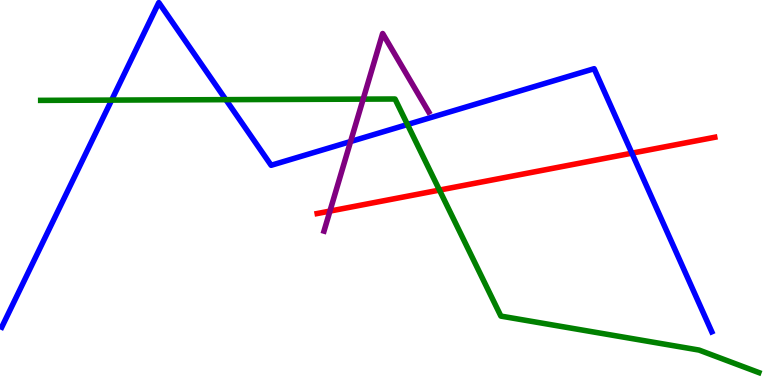[{'lines': ['blue', 'red'], 'intersections': [{'x': 8.15, 'y': 6.02}]}, {'lines': ['green', 'red'], 'intersections': [{'x': 5.67, 'y': 5.06}]}, {'lines': ['purple', 'red'], 'intersections': [{'x': 4.26, 'y': 4.52}]}, {'lines': ['blue', 'green'], 'intersections': [{'x': 1.44, 'y': 7.4}, {'x': 2.91, 'y': 7.41}, {'x': 5.26, 'y': 6.77}]}, {'lines': ['blue', 'purple'], 'intersections': [{'x': 4.52, 'y': 6.32}]}, {'lines': ['green', 'purple'], 'intersections': [{'x': 4.69, 'y': 7.43}]}]